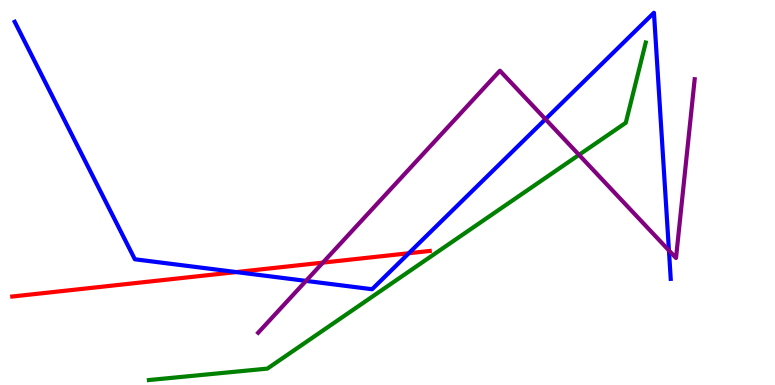[{'lines': ['blue', 'red'], 'intersections': [{'x': 3.05, 'y': 2.93}, {'x': 5.27, 'y': 3.42}]}, {'lines': ['green', 'red'], 'intersections': []}, {'lines': ['purple', 'red'], 'intersections': [{'x': 4.17, 'y': 3.18}]}, {'lines': ['blue', 'green'], 'intersections': []}, {'lines': ['blue', 'purple'], 'intersections': [{'x': 3.95, 'y': 2.7}, {'x': 7.04, 'y': 6.9}, {'x': 8.63, 'y': 3.49}]}, {'lines': ['green', 'purple'], 'intersections': [{'x': 7.47, 'y': 5.98}]}]